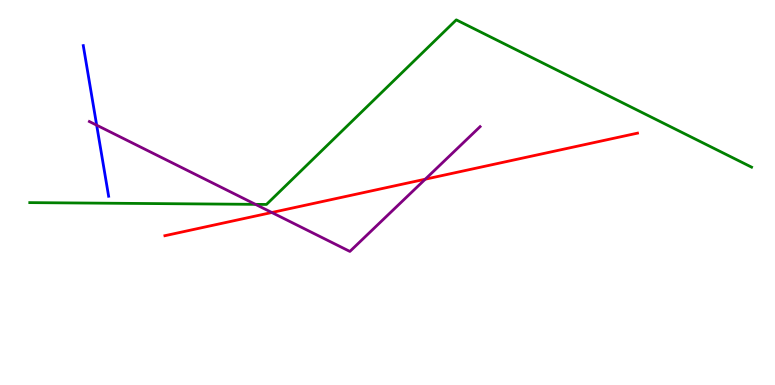[{'lines': ['blue', 'red'], 'intersections': []}, {'lines': ['green', 'red'], 'intersections': []}, {'lines': ['purple', 'red'], 'intersections': [{'x': 3.51, 'y': 4.48}, {'x': 5.49, 'y': 5.35}]}, {'lines': ['blue', 'green'], 'intersections': []}, {'lines': ['blue', 'purple'], 'intersections': [{'x': 1.25, 'y': 6.75}]}, {'lines': ['green', 'purple'], 'intersections': [{'x': 3.3, 'y': 4.69}]}]